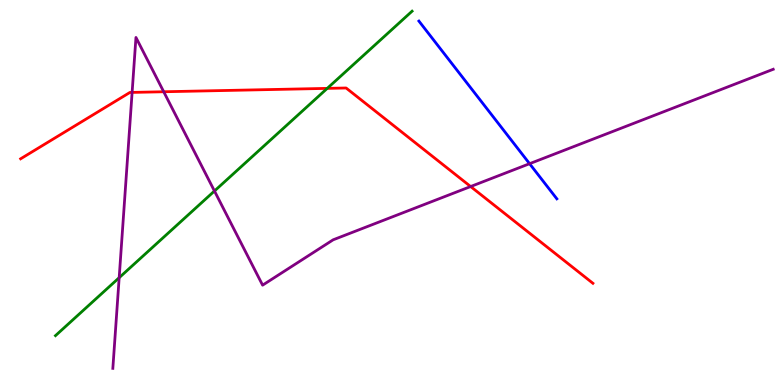[{'lines': ['blue', 'red'], 'intersections': []}, {'lines': ['green', 'red'], 'intersections': [{'x': 4.22, 'y': 7.7}]}, {'lines': ['purple', 'red'], 'intersections': [{'x': 1.7, 'y': 7.6}, {'x': 2.11, 'y': 7.62}, {'x': 6.07, 'y': 5.15}]}, {'lines': ['blue', 'green'], 'intersections': []}, {'lines': ['blue', 'purple'], 'intersections': [{'x': 6.83, 'y': 5.75}]}, {'lines': ['green', 'purple'], 'intersections': [{'x': 1.54, 'y': 2.79}, {'x': 2.77, 'y': 5.04}]}]